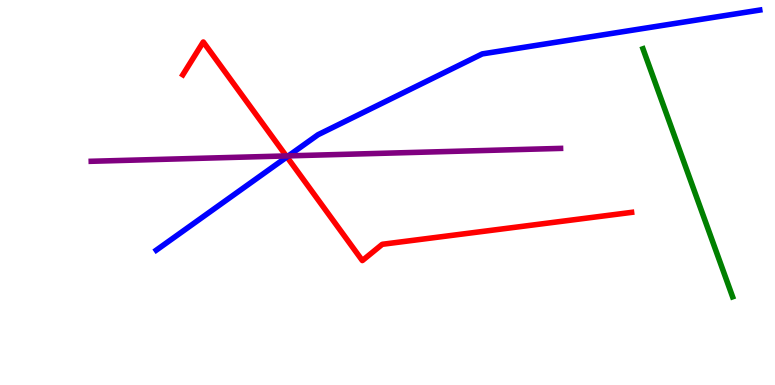[{'lines': ['blue', 'red'], 'intersections': [{'x': 3.7, 'y': 5.92}]}, {'lines': ['green', 'red'], 'intersections': []}, {'lines': ['purple', 'red'], 'intersections': [{'x': 3.69, 'y': 5.95}]}, {'lines': ['blue', 'green'], 'intersections': []}, {'lines': ['blue', 'purple'], 'intersections': [{'x': 3.72, 'y': 5.95}]}, {'lines': ['green', 'purple'], 'intersections': []}]